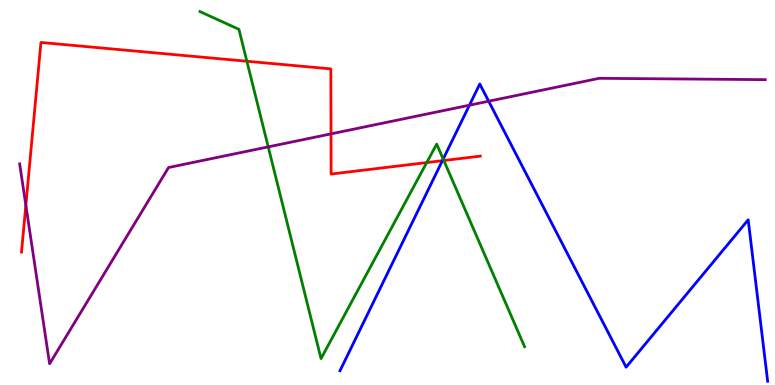[{'lines': ['blue', 'red'], 'intersections': [{'x': 5.71, 'y': 5.83}]}, {'lines': ['green', 'red'], 'intersections': [{'x': 3.19, 'y': 8.41}, {'x': 5.51, 'y': 5.78}, {'x': 5.73, 'y': 5.83}]}, {'lines': ['purple', 'red'], 'intersections': [{'x': 0.334, 'y': 4.67}, {'x': 4.27, 'y': 6.52}]}, {'lines': ['blue', 'green'], 'intersections': [{'x': 5.72, 'y': 5.87}]}, {'lines': ['blue', 'purple'], 'intersections': [{'x': 6.06, 'y': 7.27}, {'x': 6.31, 'y': 7.37}]}, {'lines': ['green', 'purple'], 'intersections': [{'x': 3.46, 'y': 6.19}]}]